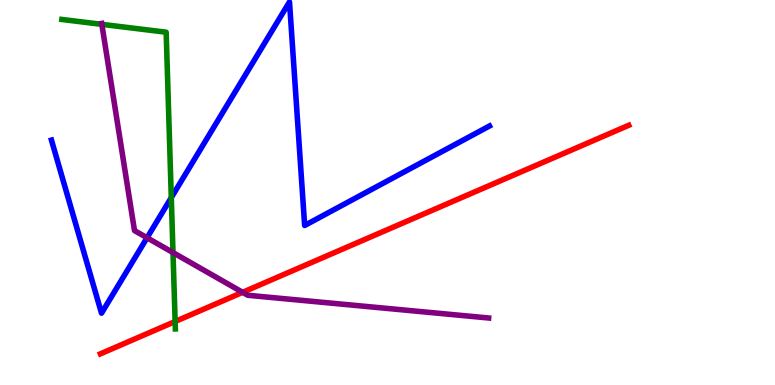[{'lines': ['blue', 'red'], 'intersections': []}, {'lines': ['green', 'red'], 'intersections': [{'x': 2.26, 'y': 1.65}]}, {'lines': ['purple', 'red'], 'intersections': [{'x': 3.13, 'y': 2.41}]}, {'lines': ['blue', 'green'], 'intersections': [{'x': 2.21, 'y': 4.87}]}, {'lines': ['blue', 'purple'], 'intersections': [{'x': 1.9, 'y': 3.82}]}, {'lines': ['green', 'purple'], 'intersections': [{'x': 1.31, 'y': 9.37}, {'x': 2.23, 'y': 3.44}]}]